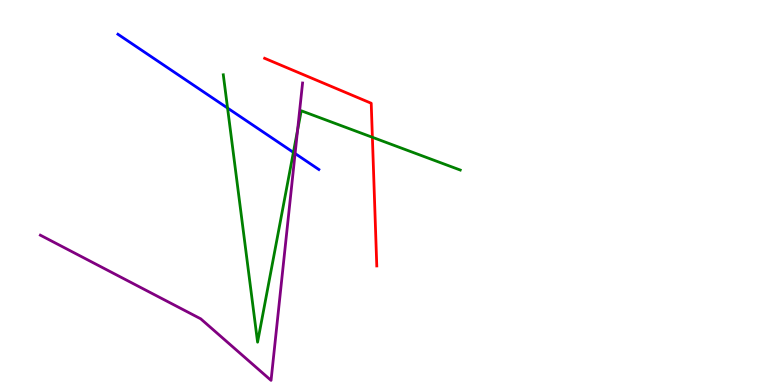[{'lines': ['blue', 'red'], 'intersections': []}, {'lines': ['green', 'red'], 'intersections': [{'x': 4.8, 'y': 6.43}]}, {'lines': ['purple', 'red'], 'intersections': []}, {'lines': ['blue', 'green'], 'intersections': [{'x': 2.94, 'y': 7.19}, {'x': 3.79, 'y': 6.04}]}, {'lines': ['blue', 'purple'], 'intersections': [{'x': 3.81, 'y': 6.01}]}, {'lines': ['green', 'purple'], 'intersections': [{'x': 3.84, 'y': 6.62}]}]